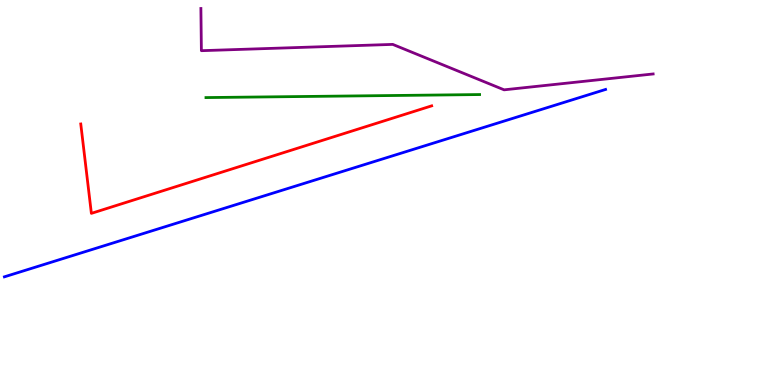[{'lines': ['blue', 'red'], 'intersections': []}, {'lines': ['green', 'red'], 'intersections': []}, {'lines': ['purple', 'red'], 'intersections': []}, {'lines': ['blue', 'green'], 'intersections': []}, {'lines': ['blue', 'purple'], 'intersections': []}, {'lines': ['green', 'purple'], 'intersections': []}]